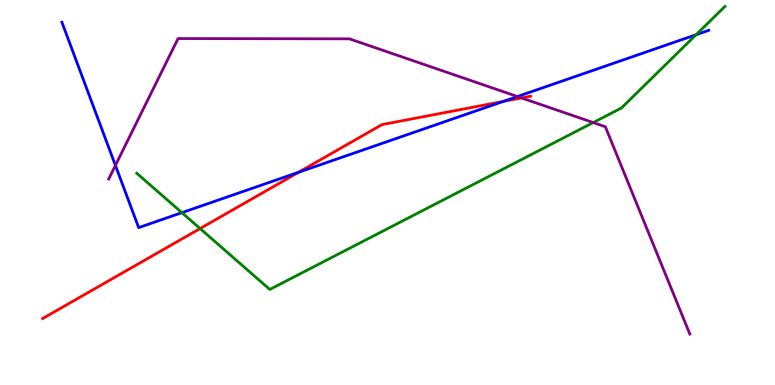[{'lines': ['blue', 'red'], 'intersections': [{'x': 3.85, 'y': 5.52}, {'x': 6.5, 'y': 7.37}]}, {'lines': ['green', 'red'], 'intersections': [{'x': 2.58, 'y': 4.06}]}, {'lines': ['purple', 'red'], 'intersections': [{'x': 6.73, 'y': 7.46}]}, {'lines': ['blue', 'green'], 'intersections': [{'x': 2.35, 'y': 4.48}, {'x': 8.98, 'y': 9.1}]}, {'lines': ['blue', 'purple'], 'intersections': [{'x': 1.49, 'y': 5.7}, {'x': 6.68, 'y': 7.49}]}, {'lines': ['green', 'purple'], 'intersections': [{'x': 7.65, 'y': 6.82}]}]